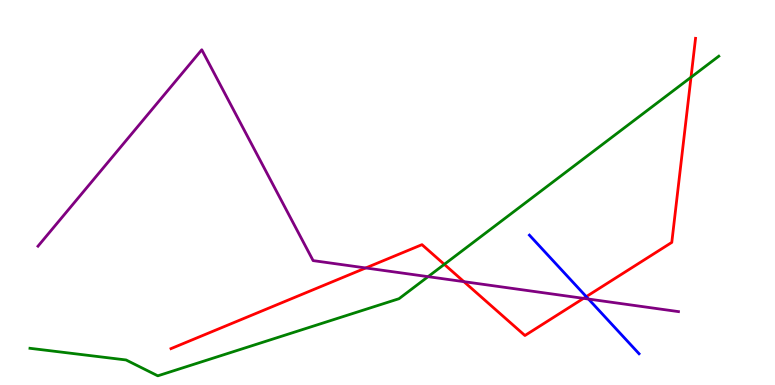[{'lines': ['blue', 'red'], 'intersections': [{'x': 7.56, 'y': 2.3}]}, {'lines': ['green', 'red'], 'intersections': [{'x': 5.73, 'y': 3.13}, {'x': 8.92, 'y': 7.99}]}, {'lines': ['purple', 'red'], 'intersections': [{'x': 4.72, 'y': 3.04}, {'x': 5.99, 'y': 2.68}, {'x': 7.53, 'y': 2.25}]}, {'lines': ['blue', 'green'], 'intersections': []}, {'lines': ['blue', 'purple'], 'intersections': [{'x': 7.59, 'y': 2.23}]}, {'lines': ['green', 'purple'], 'intersections': [{'x': 5.52, 'y': 2.81}]}]